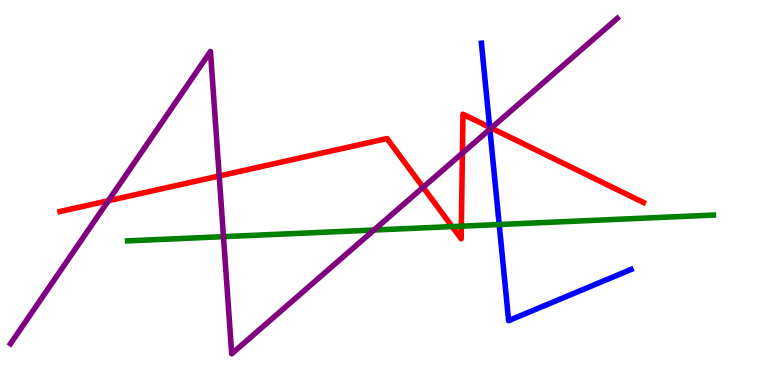[{'lines': ['blue', 'red'], 'intersections': [{'x': 6.32, 'y': 6.69}]}, {'lines': ['green', 'red'], 'intersections': [{'x': 5.83, 'y': 4.11}, {'x': 5.95, 'y': 4.13}]}, {'lines': ['purple', 'red'], 'intersections': [{'x': 1.4, 'y': 4.79}, {'x': 2.83, 'y': 5.43}, {'x': 5.46, 'y': 5.13}, {'x': 5.97, 'y': 6.02}, {'x': 6.34, 'y': 6.67}]}, {'lines': ['blue', 'green'], 'intersections': [{'x': 6.44, 'y': 4.17}]}, {'lines': ['blue', 'purple'], 'intersections': [{'x': 6.32, 'y': 6.64}]}, {'lines': ['green', 'purple'], 'intersections': [{'x': 2.88, 'y': 3.85}, {'x': 4.83, 'y': 4.03}]}]